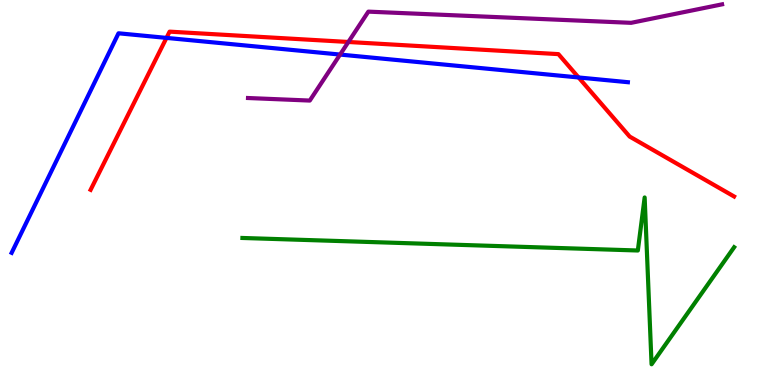[{'lines': ['blue', 'red'], 'intersections': [{'x': 2.15, 'y': 9.02}, {'x': 7.47, 'y': 7.99}]}, {'lines': ['green', 'red'], 'intersections': []}, {'lines': ['purple', 'red'], 'intersections': [{'x': 4.5, 'y': 8.91}]}, {'lines': ['blue', 'green'], 'intersections': []}, {'lines': ['blue', 'purple'], 'intersections': [{'x': 4.39, 'y': 8.58}]}, {'lines': ['green', 'purple'], 'intersections': []}]